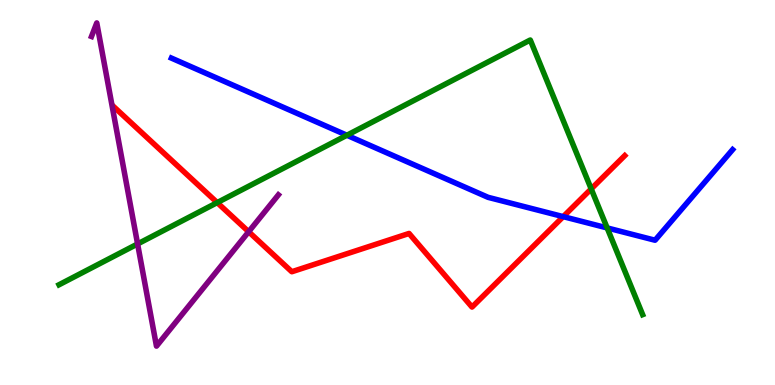[{'lines': ['blue', 'red'], 'intersections': [{'x': 7.27, 'y': 4.37}]}, {'lines': ['green', 'red'], 'intersections': [{'x': 2.8, 'y': 4.74}, {'x': 7.63, 'y': 5.09}]}, {'lines': ['purple', 'red'], 'intersections': [{'x': 3.21, 'y': 3.98}]}, {'lines': ['blue', 'green'], 'intersections': [{'x': 4.48, 'y': 6.49}, {'x': 7.83, 'y': 4.08}]}, {'lines': ['blue', 'purple'], 'intersections': []}, {'lines': ['green', 'purple'], 'intersections': [{'x': 1.78, 'y': 3.66}]}]